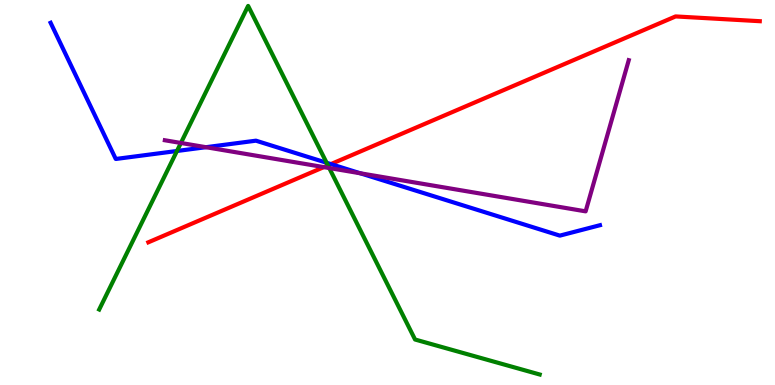[{'lines': ['blue', 'red'], 'intersections': [{'x': 4.27, 'y': 5.74}]}, {'lines': ['green', 'red'], 'intersections': [{'x': 4.23, 'y': 5.7}]}, {'lines': ['purple', 'red'], 'intersections': [{'x': 4.18, 'y': 5.66}]}, {'lines': ['blue', 'green'], 'intersections': [{'x': 2.28, 'y': 6.08}, {'x': 4.21, 'y': 5.77}]}, {'lines': ['blue', 'purple'], 'intersections': [{'x': 2.66, 'y': 6.18}, {'x': 4.65, 'y': 5.5}]}, {'lines': ['green', 'purple'], 'intersections': [{'x': 2.33, 'y': 6.29}, {'x': 4.25, 'y': 5.64}]}]